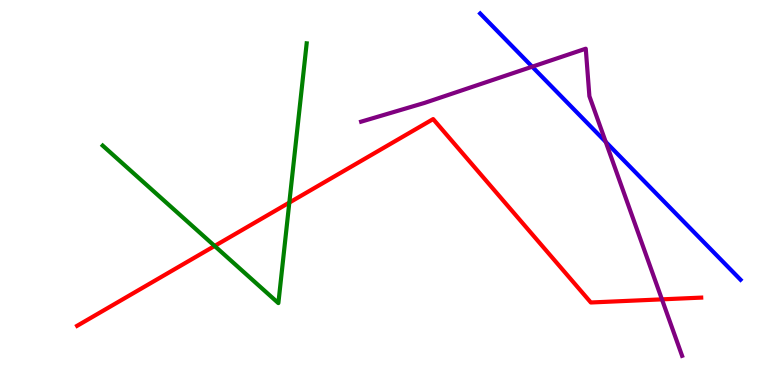[{'lines': ['blue', 'red'], 'intersections': []}, {'lines': ['green', 'red'], 'intersections': [{'x': 2.77, 'y': 3.61}, {'x': 3.73, 'y': 4.74}]}, {'lines': ['purple', 'red'], 'intersections': [{'x': 8.54, 'y': 2.22}]}, {'lines': ['blue', 'green'], 'intersections': []}, {'lines': ['blue', 'purple'], 'intersections': [{'x': 6.87, 'y': 8.27}, {'x': 7.82, 'y': 6.32}]}, {'lines': ['green', 'purple'], 'intersections': []}]